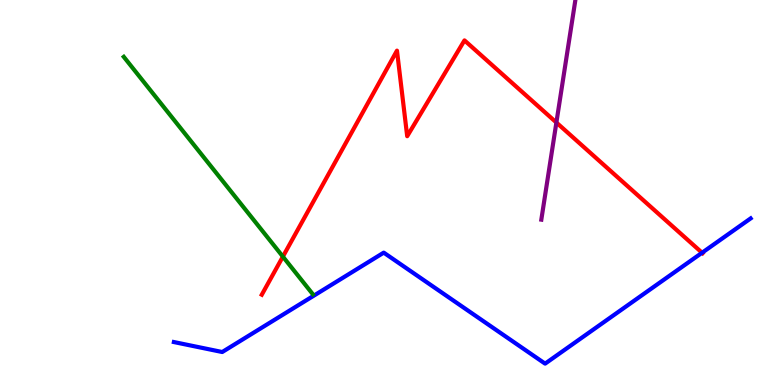[{'lines': ['blue', 'red'], 'intersections': [{'x': 9.06, 'y': 3.44}]}, {'lines': ['green', 'red'], 'intersections': [{'x': 3.65, 'y': 3.33}]}, {'lines': ['purple', 'red'], 'intersections': [{'x': 7.18, 'y': 6.82}]}, {'lines': ['blue', 'green'], 'intersections': []}, {'lines': ['blue', 'purple'], 'intersections': []}, {'lines': ['green', 'purple'], 'intersections': []}]